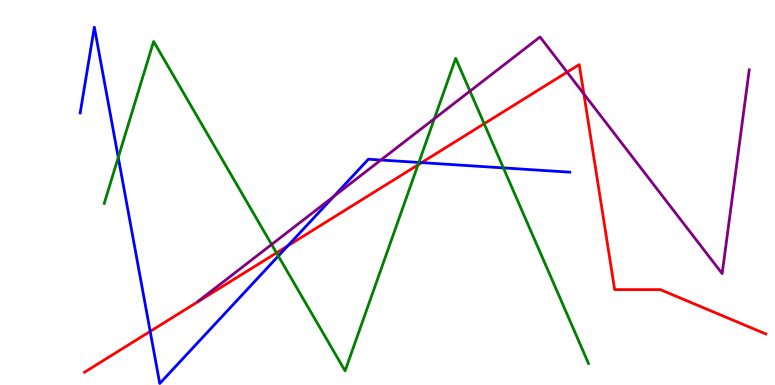[{'lines': ['blue', 'red'], 'intersections': [{'x': 1.94, 'y': 1.39}, {'x': 3.71, 'y': 3.62}, {'x': 5.44, 'y': 5.78}]}, {'lines': ['green', 'red'], 'intersections': [{'x': 3.57, 'y': 3.43}, {'x': 5.39, 'y': 5.72}, {'x': 6.25, 'y': 6.79}]}, {'lines': ['purple', 'red'], 'intersections': [{'x': 7.32, 'y': 8.13}, {'x': 7.53, 'y': 7.56}]}, {'lines': ['blue', 'green'], 'intersections': [{'x': 1.53, 'y': 5.91}, {'x': 3.59, 'y': 3.35}, {'x': 5.4, 'y': 5.78}, {'x': 6.5, 'y': 5.64}]}, {'lines': ['blue', 'purple'], 'intersections': [{'x': 4.31, 'y': 4.9}, {'x': 4.91, 'y': 5.84}]}, {'lines': ['green', 'purple'], 'intersections': [{'x': 3.5, 'y': 3.65}, {'x': 5.6, 'y': 6.92}, {'x': 6.06, 'y': 7.63}]}]